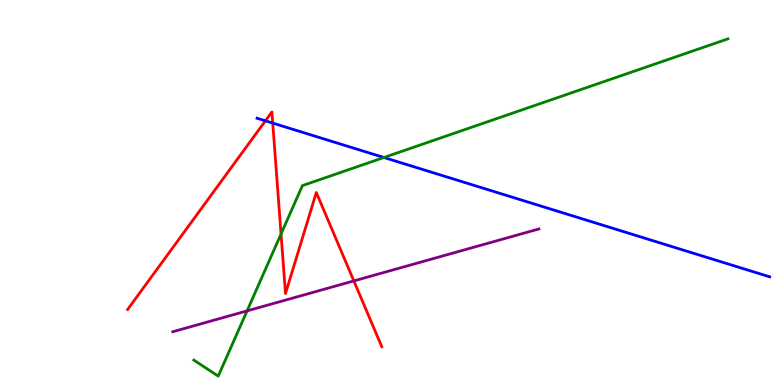[{'lines': ['blue', 'red'], 'intersections': [{'x': 3.42, 'y': 6.86}, {'x': 3.52, 'y': 6.8}]}, {'lines': ['green', 'red'], 'intersections': [{'x': 3.63, 'y': 3.92}]}, {'lines': ['purple', 'red'], 'intersections': [{'x': 4.57, 'y': 2.7}]}, {'lines': ['blue', 'green'], 'intersections': [{'x': 4.95, 'y': 5.91}]}, {'lines': ['blue', 'purple'], 'intersections': []}, {'lines': ['green', 'purple'], 'intersections': [{'x': 3.19, 'y': 1.93}]}]